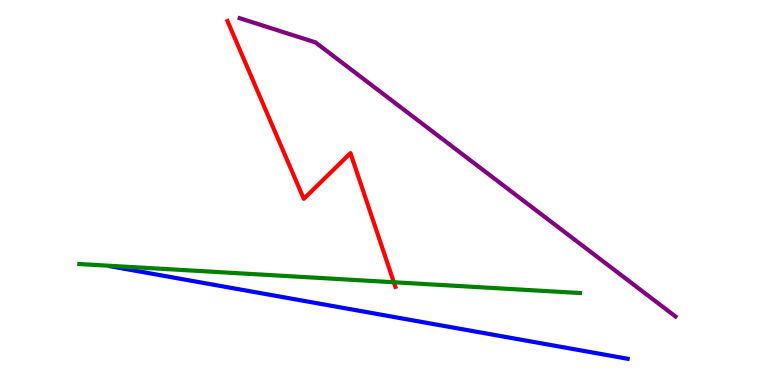[{'lines': ['blue', 'red'], 'intersections': []}, {'lines': ['green', 'red'], 'intersections': [{'x': 5.08, 'y': 2.67}]}, {'lines': ['purple', 'red'], 'intersections': []}, {'lines': ['blue', 'green'], 'intersections': []}, {'lines': ['blue', 'purple'], 'intersections': []}, {'lines': ['green', 'purple'], 'intersections': []}]